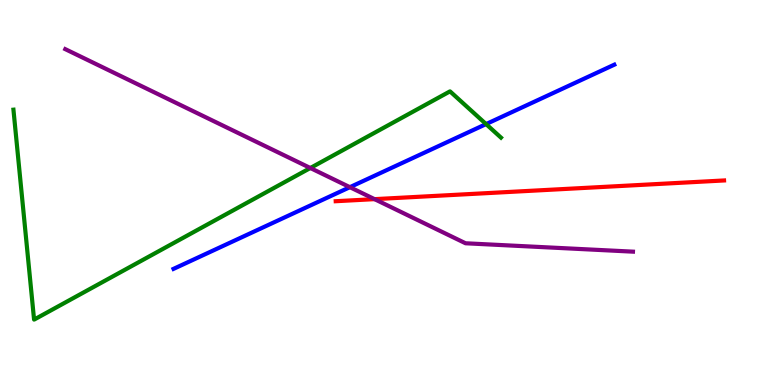[{'lines': ['blue', 'red'], 'intersections': []}, {'lines': ['green', 'red'], 'intersections': []}, {'lines': ['purple', 'red'], 'intersections': [{'x': 4.83, 'y': 4.83}]}, {'lines': ['blue', 'green'], 'intersections': [{'x': 6.27, 'y': 6.78}]}, {'lines': ['blue', 'purple'], 'intersections': [{'x': 4.51, 'y': 5.14}]}, {'lines': ['green', 'purple'], 'intersections': [{'x': 4.0, 'y': 5.64}]}]